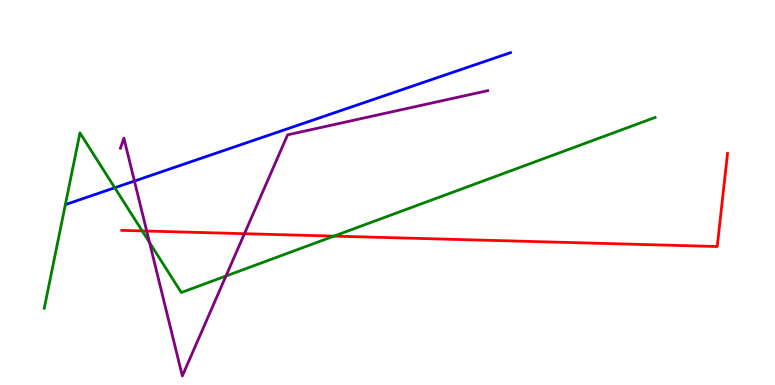[{'lines': ['blue', 'red'], 'intersections': []}, {'lines': ['green', 'red'], 'intersections': [{'x': 1.83, 'y': 4.0}, {'x': 4.31, 'y': 3.87}]}, {'lines': ['purple', 'red'], 'intersections': [{'x': 1.89, 'y': 4.0}, {'x': 3.15, 'y': 3.93}]}, {'lines': ['blue', 'green'], 'intersections': [{'x': 1.48, 'y': 5.12}]}, {'lines': ['blue', 'purple'], 'intersections': [{'x': 1.73, 'y': 5.3}]}, {'lines': ['green', 'purple'], 'intersections': [{'x': 1.93, 'y': 3.7}, {'x': 2.92, 'y': 2.83}]}]